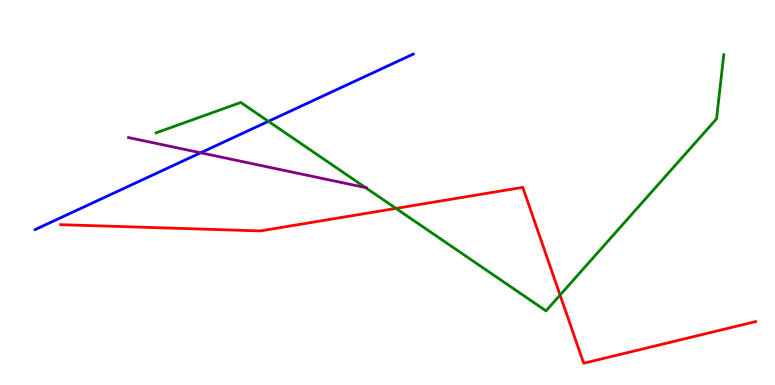[{'lines': ['blue', 'red'], 'intersections': []}, {'lines': ['green', 'red'], 'intersections': [{'x': 5.11, 'y': 4.59}, {'x': 7.23, 'y': 2.34}]}, {'lines': ['purple', 'red'], 'intersections': []}, {'lines': ['blue', 'green'], 'intersections': [{'x': 3.46, 'y': 6.85}]}, {'lines': ['blue', 'purple'], 'intersections': [{'x': 2.59, 'y': 6.03}]}, {'lines': ['green', 'purple'], 'intersections': [{'x': 4.72, 'y': 5.13}]}]